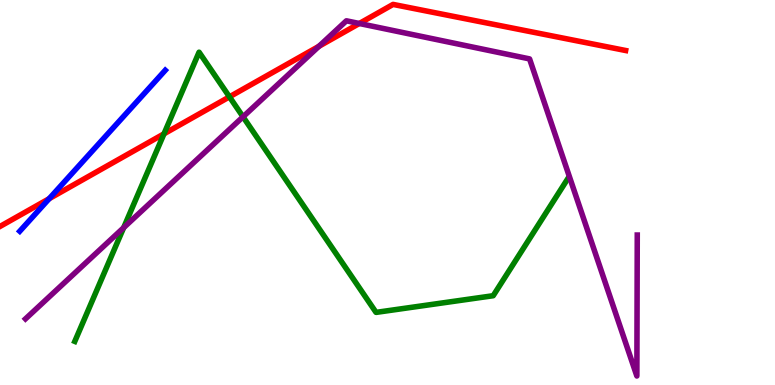[{'lines': ['blue', 'red'], 'intersections': [{'x': 0.635, 'y': 4.84}]}, {'lines': ['green', 'red'], 'intersections': [{'x': 2.12, 'y': 6.52}, {'x': 2.96, 'y': 7.48}]}, {'lines': ['purple', 'red'], 'intersections': [{'x': 4.12, 'y': 8.8}, {'x': 4.64, 'y': 9.39}]}, {'lines': ['blue', 'green'], 'intersections': []}, {'lines': ['blue', 'purple'], 'intersections': []}, {'lines': ['green', 'purple'], 'intersections': [{'x': 1.6, 'y': 4.09}, {'x': 3.14, 'y': 6.97}]}]